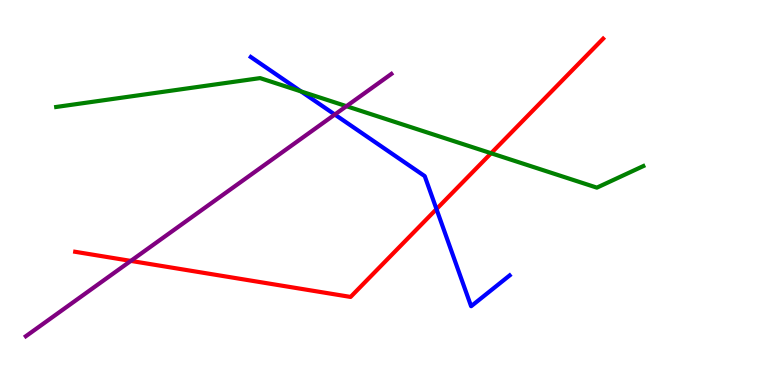[{'lines': ['blue', 'red'], 'intersections': [{'x': 5.63, 'y': 4.57}]}, {'lines': ['green', 'red'], 'intersections': [{'x': 6.34, 'y': 6.02}]}, {'lines': ['purple', 'red'], 'intersections': [{'x': 1.69, 'y': 3.22}]}, {'lines': ['blue', 'green'], 'intersections': [{'x': 3.88, 'y': 7.63}]}, {'lines': ['blue', 'purple'], 'intersections': [{'x': 4.32, 'y': 7.03}]}, {'lines': ['green', 'purple'], 'intersections': [{'x': 4.47, 'y': 7.24}]}]